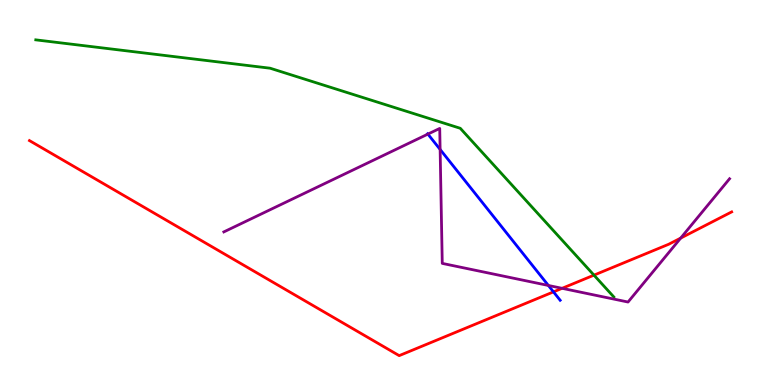[{'lines': ['blue', 'red'], 'intersections': [{'x': 7.14, 'y': 2.42}]}, {'lines': ['green', 'red'], 'intersections': [{'x': 7.66, 'y': 2.85}]}, {'lines': ['purple', 'red'], 'intersections': [{'x': 7.25, 'y': 2.51}, {'x': 8.78, 'y': 3.82}]}, {'lines': ['blue', 'green'], 'intersections': []}, {'lines': ['blue', 'purple'], 'intersections': [{'x': 5.52, 'y': 6.52}, {'x': 5.68, 'y': 6.12}, {'x': 7.08, 'y': 2.59}]}, {'lines': ['green', 'purple'], 'intersections': []}]